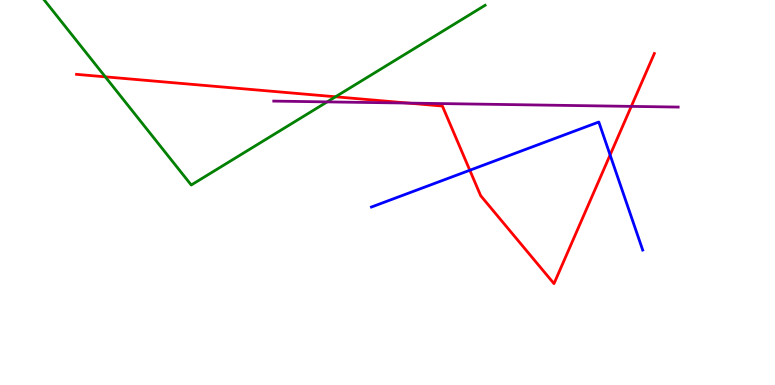[{'lines': ['blue', 'red'], 'intersections': [{'x': 6.06, 'y': 5.58}, {'x': 7.87, 'y': 5.97}]}, {'lines': ['green', 'red'], 'intersections': [{'x': 1.36, 'y': 8.0}, {'x': 4.33, 'y': 7.49}]}, {'lines': ['purple', 'red'], 'intersections': [{'x': 5.27, 'y': 7.32}, {'x': 8.15, 'y': 7.24}]}, {'lines': ['blue', 'green'], 'intersections': []}, {'lines': ['blue', 'purple'], 'intersections': []}, {'lines': ['green', 'purple'], 'intersections': [{'x': 4.22, 'y': 7.35}]}]